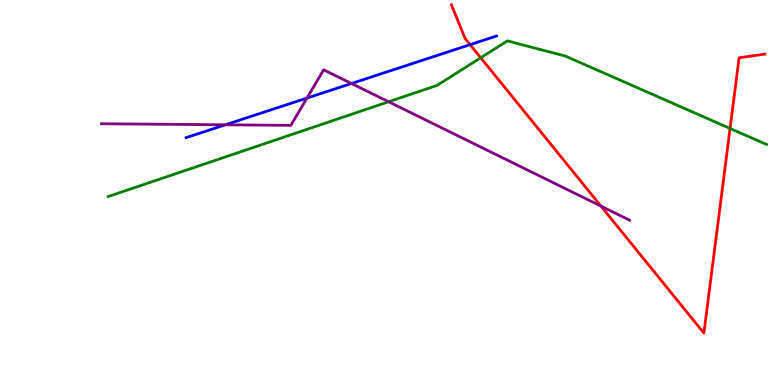[{'lines': ['blue', 'red'], 'intersections': [{'x': 6.07, 'y': 8.84}]}, {'lines': ['green', 'red'], 'intersections': [{'x': 6.2, 'y': 8.5}, {'x': 9.42, 'y': 6.66}]}, {'lines': ['purple', 'red'], 'intersections': [{'x': 7.75, 'y': 4.65}]}, {'lines': ['blue', 'green'], 'intersections': []}, {'lines': ['blue', 'purple'], 'intersections': [{'x': 2.91, 'y': 6.76}, {'x': 3.96, 'y': 7.45}, {'x': 4.54, 'y': 7.83}]}, {'lines': ['green', 'purple'], 'intersections': [{'x': 5.01, 'y': 7.36}]}]